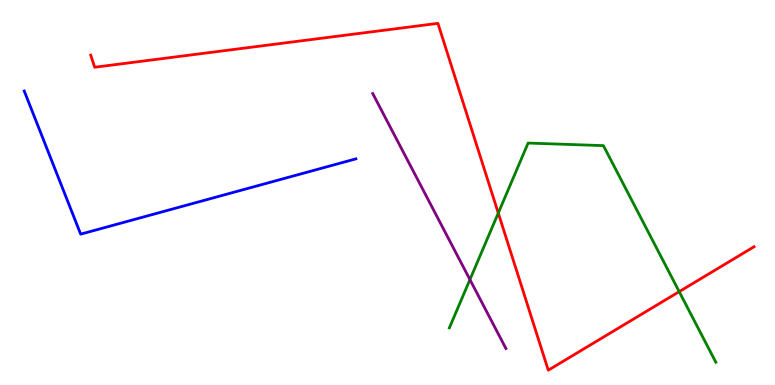[{'lines': ['blue', 'red'], 'intersections': []}, {'lines': ['green', 'red'], 'intersections': [{'x': 6.43, 'y': 4.47}, {'x': 8.76, 'y': 2.42}]}, {'lines': ['purple', 'red'], 'intersections': []}, {'lines': ['blue', 'green'], 'intersections': []}, {'lines': ['blue', 'purple'], 'intersections': []}, {'lines': ['green', 'purple'], 'intersections': [{'x': 6.06, 'y': 2.74}]}]